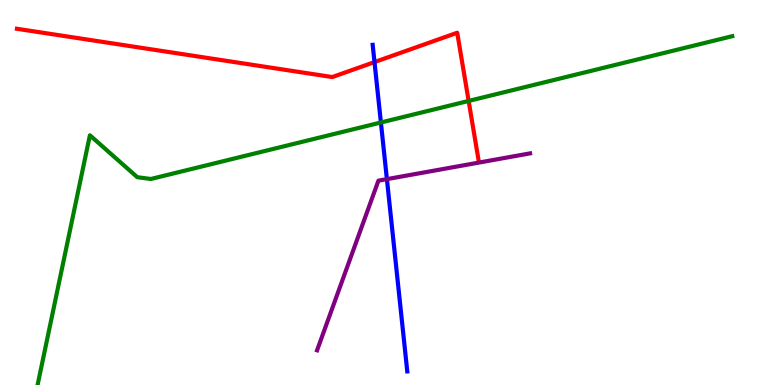[{'lines': ['blue', 'red'], 'intersections': [{'x': 4.83, 'y': 8.39}]}, {'lines': ['green', 'red'], 'intersections': [{'x': 6.05, 'y': 7.38}]}, {'lines': ['purple', 'red'], 'intersections': []}, {'lines': ['blue', 'green'], 'intersections': [{'x': 4.91, 'y': 6.82}]}, {'lines': ['blue', 'purple'], 'intersections': [{'x': 4.99, 'y': 5.35}]}, {'lines': ['green', 'purple'], 'intersections': []}]